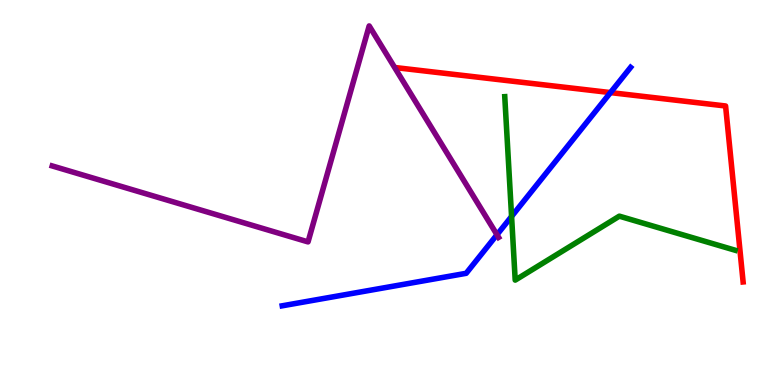[{'lines': ['blue', 'red'], 'intersections': [{'x': 7.88, 'y': 7.6}]}, {'lines': ['green', 'red'], 'intersections': []}, {'lines': ['purple', 'red'], 'intersections': []}, {'lines': ['blue', 'green'], 'intersections': [{'x': 6.6, 'y': 4.38}]}, {'lines': ['blue', 'purple'], 'intersections': [{'x': 6.41, 'y': 3.9}]}, {'lines': ['green', 'purple'], 'intersections': []}]